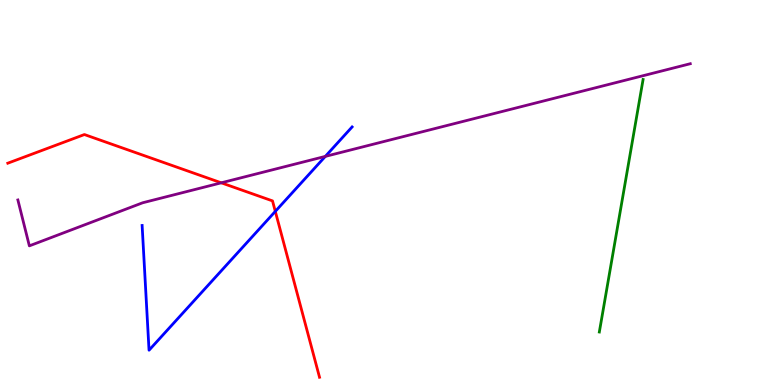[{'lines': ['blue', 'red'], 'intersections': [{'x': 3.55, 'y': 4.51}]}, {'lines': ['green', 'red'], 'intersections': []}, {'lines': ['purple', 'red'], 'intersections': [{'x': 2.86, 'y': 5.25}]}, {'lines': ['blue', 'green'], 'intersections': []}, {'lines': ['blue', 'purple'], 'intersections': [{'x': 4.2, 'y': 5.94}]}, {'lines': ['green', 'purple'], 'intersections': []}]